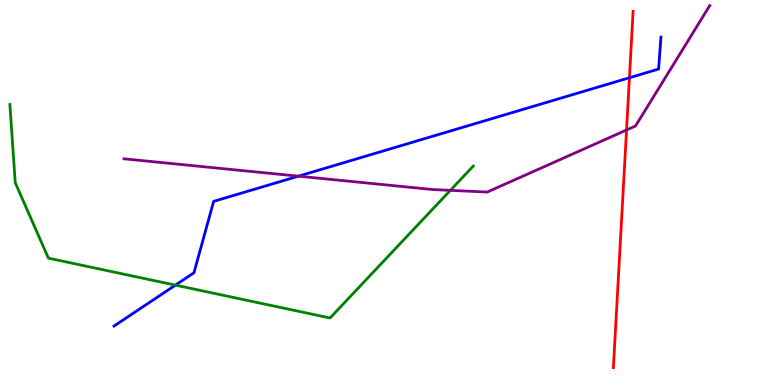[{'lines': ['blue', 'red'], 'intersections': [{'x': 8.12, 'y': 7.98}]}, {'lines': ['green', 'red'], 'intersections': []}, {'lines': ['purple', 'red'], 'intersections': [{'x': 8.08, 'y': 6.62}]}, {'lines': ['blue', 'green'], 'intersections': [{'x': 2.26, 'y': 2.59}]}, {'lines': ['blue', 'purple'], 'intersections': [{'x': 3.85, 'y': 5.42}]}, {'lines': ['green', 'purple'], 'intersections': [{'x': 5.81, 'y': 5.06}]}]